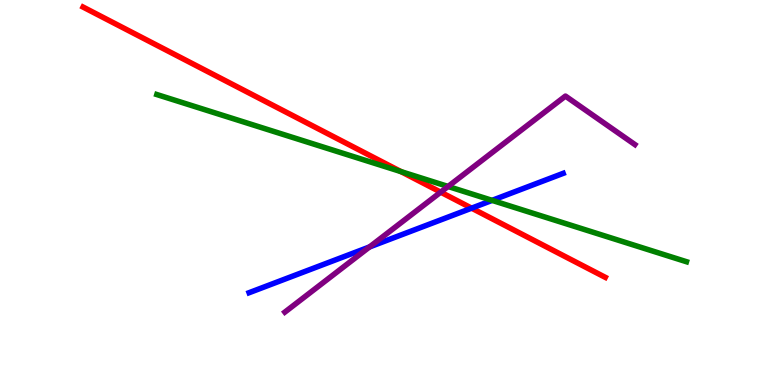[{'lines': ['blue', 'red'], 'intersections': [{'x': 6.09, 'y': 4.59}]}, {'lines': ['green', 'red'], 'intersections': [{'x': 5.17, 'y': 5.54}]}, {'lines': ['purple', 'red'], 'intersections': [{'x': 5.69, 'y': 5.01}]}, {'lines': ['blue', 'green'], 'intersections': [{'x': 6.35, 'y': 4.8}]}, {'lines': ['blue', 'purple'], 'intersections': [{'x': 4.77, 'y': 3.59}]}, {'lines': ['green', 'purple'], 'intersections': [{'x': 5.78, 'y': 5.16}]}]